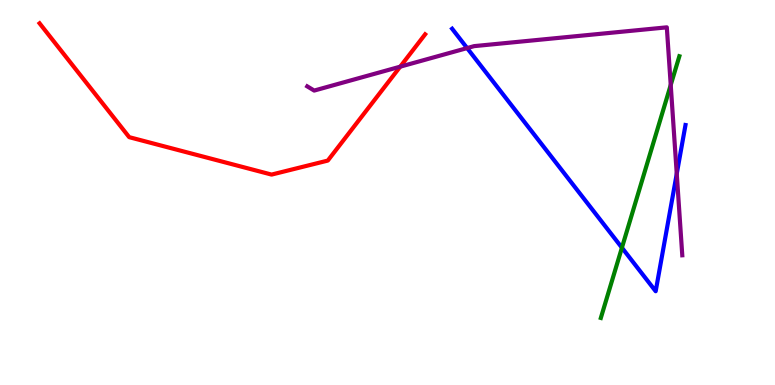[{'lines': ['blue', 'red'], 'intersections': []}, {'lines': ['green', 'red'], 'intersections': []}, {'lines': ['purple', 'red'], 'intersections': [{'x': 5.16, 'y': 8.27}]}, {'lines': ['blue', 'green'], 'intersections': [{'x': 8.02, 'y': 3.57}]}, {'lines': ['blue', 'purple'], 'intersections': [{'x': 6.03, 'y': 8.75}, {'x': 8.73, 'y': 5.49}]}, {'lines': ['green', 'purple'], 'intersections': [{'x': 8.65, 'y': 7.79}]}]